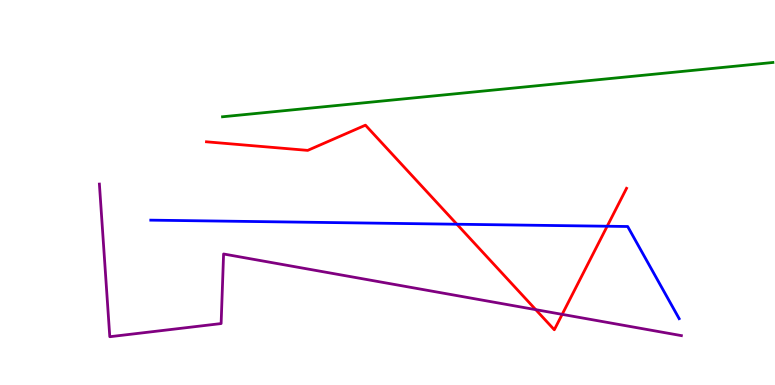[{'lines': ['blue', 'red'], 'intersections': [{'x': 5.9, 'y': 4.18}, {'x': 7.83, 'y': 4.12}]}, {'lines': ['green', 'red'], 'intersections': []}, {'lines': ['purple', 'red'], 'intersections': [{'x': 6.91, 'y': 1.96}, {'x': 7.25, 'y': 1.83}]}, {'lines': ['blue', 'green'], 'intersections': []}, {'lines': ['blue', 'purple'], 'intersections': []}, {'lines': ['green', 'purple'], 'intersections': []}]